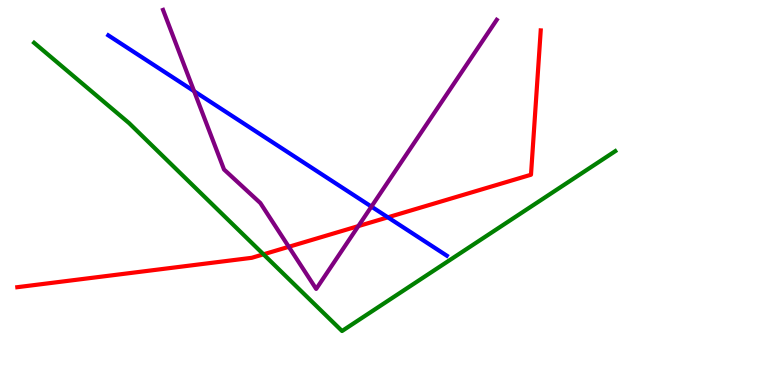[{'lines': ['blue', 'red'], 'intersections': [{'x': 5.0, 'y': 4.36}]}, {'lines': ['green', 'red'], 'intersections': [{'x': 3.4, 'y': 3.39}]}, {'lines': ['purple', 'red'], 'intersections': [{'x': 3.73, 'y': 3.59}, {'x': 4.62, 'y': 4.13}]}, {'lines': ['blue', 'green'], 'intersections': []}, {'lines': ['blue', 'purple'], 'intersections': [{'x': 2.5, 'y': 7.63}, {'x': 4.79, 'y': 4.63}]}, {'lines': ['green', 'purple'], 'intersections': []}]